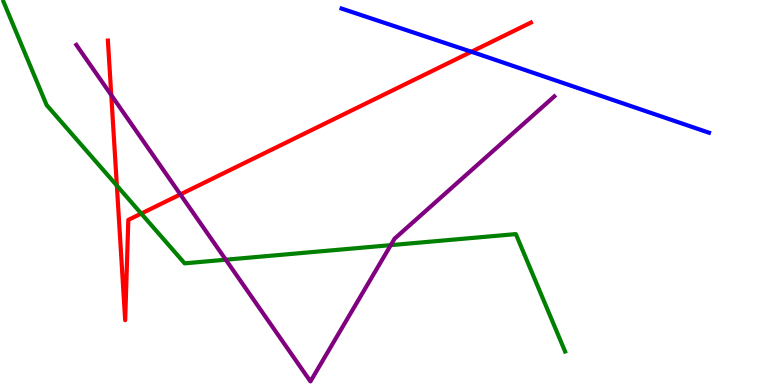[{'lines': ['blue', 'red'], 'intersections': [{'x': 6.08, 'y': 8.66}]}, {'lines': ['green', 'red'], 'intersections': [{'x': 1.51, 'y': 5.18}, {'x': 1.82, 'y': 4.45}]}, {'lines': ['purple', 'red'], 'intersections': [{'x': 1.44, 'y': 7.53}, {'x': 2.33, 'y': 4.95}]}, {'lines': ['blue', 'green'], 'intersections': []}, {'lines': ['blue', 'purple'], 'intersections': []}, {'lines': ['green', 'purple'], 'intersections': [{'x': 2.91, 'y': 3.25}, {'x': 5.04, 'y': 3.63}]}]